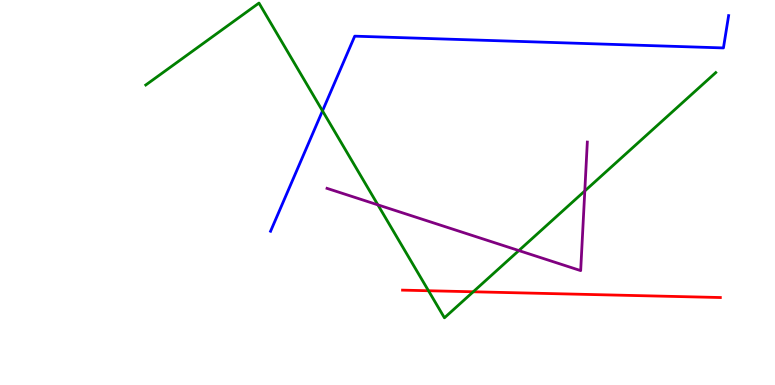[{'lines': ['blue', 'red'], 'intersections': []}, {'lines': ['green', 'red'], 'intersections': [{'x': 5.53, 'y': 2.45}, {'x': 6.11, 'y': 2.42}]}, {'lines': ['purple', 'red'], 'intersections': []}, {'lines': ['blue', 'green'], 'intersections': [{'x': 4.16, 'y': 7.12}]}, {'lines': ['blue', 'purple'], 'intersections': []}, {'lines': ['green', 'purple'], 'intersections': [{'x': 4.88, 'y': 4.68}, {'x': 6.69, 'y': 3.49}, {'x': 7.55, 'y': 5.04}]}]